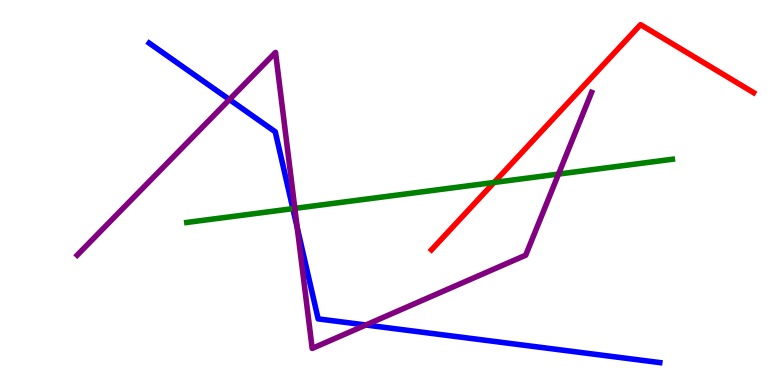[{'lines': ['blue', 'red'], 'intersections': []}, {'lines': ['green', 'red'], 'intersections': [{'x': 6.37, 'y': 5.26}]}, {'lines': ['purple', 'red'], 'intersections': []}, {'lines': ['blue', 'green'], 'intersections': [{'x': 3.78, 'y': 4.58}]}, {'lines': ['blue', 'purple'], 'intersections': [{'x': 2.96, 'y': 7.41}, {'x': 3.84, 'y': 4.09}, {'x': 4.72, 'y': 1.56}]}, {'lines': ['green', 'purple'], 'intersections': [{'x': 3.8, 'y': 4.59}, {'x': 7.21, 'y': 5.48}]}]